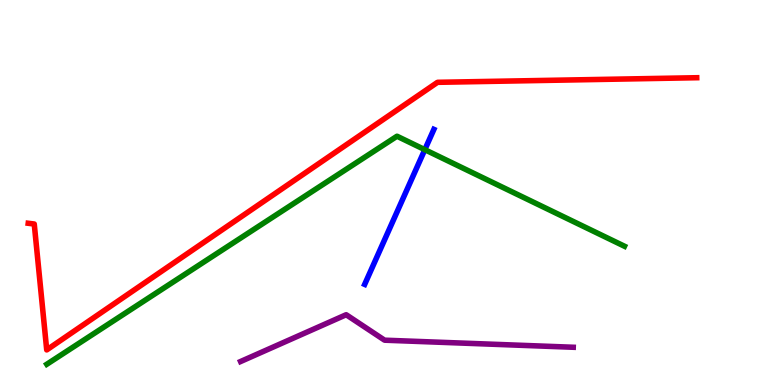[{'lines': ['blue', 'red'], 'intersections': []}, {'lines': ['green', 'red'], 'intersections': []}, {'lines': ['purple', 'red'], 'intersections': []}, {'lines': ['blue', 'green'], 'intersections': [{'x': 5.48, 'y': 6.11}]}, {'lines': ['blue', 'purple'], 'intersections': []}, {'lines': ['green', 'purple'], 'intersections': []}]